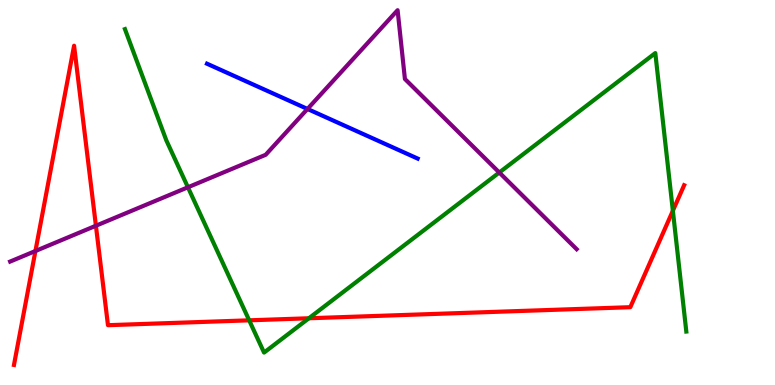[{'lines': ['blue', 'red'], 'intersections': []}, {'lines': ['green', 'red'], 'intersections': [{'x': 3.22, 'y': 1.68}, {'x': 3.99, 'y': 1.73}, {'x': 8.68, 'y': 4.53}]}, {'lines': ['purple', 'red'], 'intersections': [{'x': 0.457, 'y': 3.48}, {'x': 1.24, 'y': 4.14}]}, {'lines': ['blue', 'green'], 'intersections': []}, {'lines': ['blue', 'purple'], 'intersections': [{'x': 3.97, 'y': 7.17}]}, {'lines': ['green', 'purple'], 'intersections': [{'x': 2.42, 'y': 5.14}, {'x': 6.44, 'y': 5.52}]}]